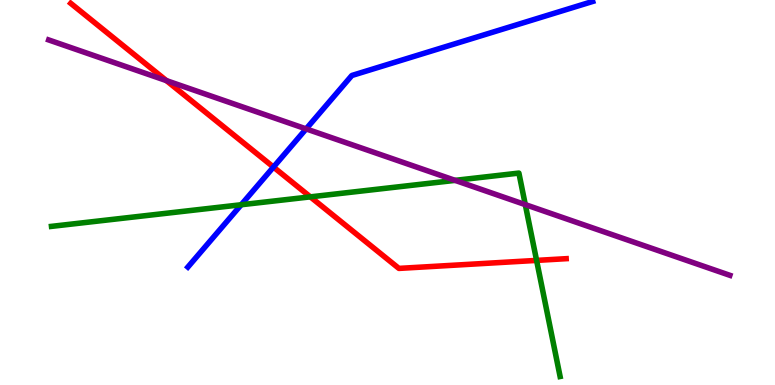[{'lines': ['blue', 'red'], 'intersections': [{'x': 3.53, 'y': 5.66}]}, {'lines': ['green', 'red'], 'intersections': [{'x': 4.0, 'y': 4.89}, {'x': 6.92, 'y': 3.24}]}, {'lines': ['purple', 'red'], 'intersections': [{'x': 2.15, 'y': 7.91}]}, {'lines': ['blue', 'green'], 'intersections': [{'x': 3.11, 'y': 4.68}]}, {'lines': ['blue', 'purple'], 'intersections': [{'x': 3.95, 'y': 6.65}]}, {'lines': ['green', 'purple'], 'intersections': [{'x': 5.87, 'y': 5.32}, {'x': 6.78, 'y': 4.69}]}]